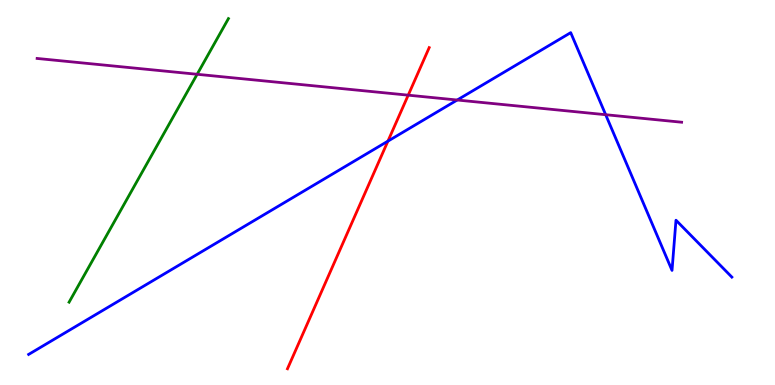[{'lines': ['blue', 'red'], 'intersections': [{'x': 5.01, 'y': 6.33}]}, {'lines': ['green', 'red'], 'intersections': []}, {'lines': ['purple', 'red'], 'intersections': [{'x': 5.27, 'y': 7.53}]}, {'lines': ['blue', 'green'], 'intersections': []}, {'lines': ['blue', 'purple'], 'intersections': [{'x': 5.9, 'y': 7.4}, {'x': 7.82, 'y': 7.02}]}, {'lines': ['green', 'purple'], 'intersections': [{'x': 2.54, 'y': 8.07}]}]